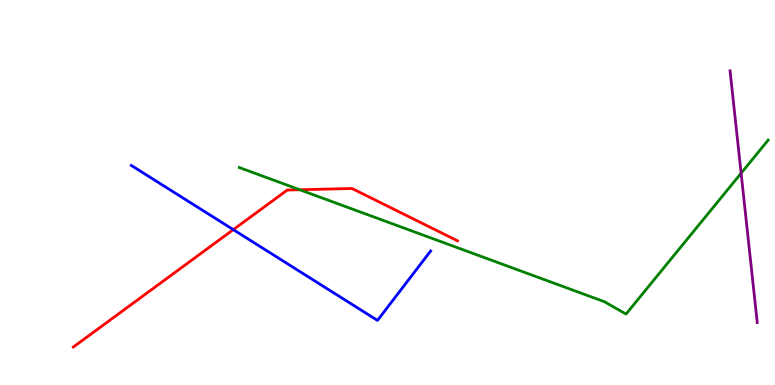[{'lines': ['blue', 'red'], 'intersections': [{'x': 3.01, 'y': 4.04}]}, {'lines': ['green', 'red'], 'intersections': [{'x': 3.87, 'y': 5.07}]}, {'lines': ['purple', 'red'], 'intersections': []}, {'lines': ['blue', 'green'], 'intersections': []}, {'lines': ['blue', 'purple'], 'intersections': []}, {'lines': ['green', 'purple'], 'intersections': [{'x': 9.56, 'y': 5.5}]}]